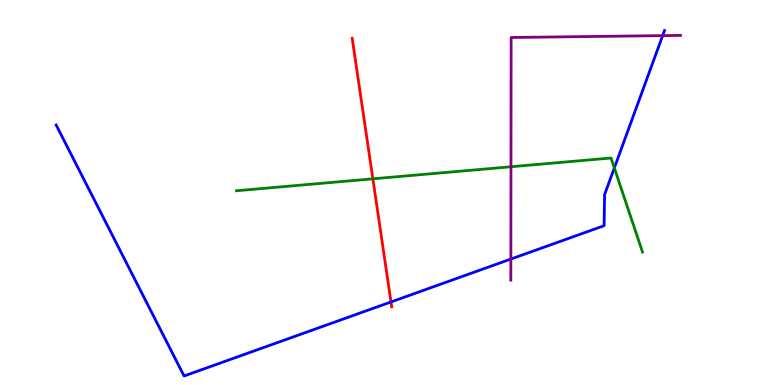[{'lines': ['blue', 'red'], 'intersections': [{'x': 5.04, 'y': 2.16}]}, {'lines': ['green', 'red'], 'intersections': [{'x': 4.81, 'y': 5.36}]}, {'lines': ['purple', 'red'], 'intersections': []}, {'lines': ['blue', 'green'], 'intersections': [{'x': 7.93, 'y': 5.64}]}, {'lines': ['blue', 'purple'], 'intersections': [{'x': 6.59, 'y': 3.27}, {'x': 8.55, 'y': 9.07}]}, {'lines': ['green', 'purple'], 'intersections': [{'x': 6.59, 'y': 5.67}]}]